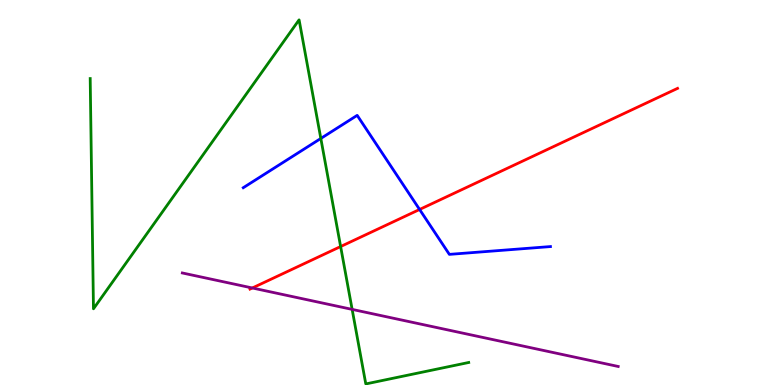[{'lines': ['blue', 'red'], 'intersections': [{'x': 5.41, 'y': 4.56}]}, {'lines': ['green', 'red'], 'intersections': [{'x': 4.4, 'y': 3.6}]}, {'lines': ['purple', 'red'], 'intersections': [{'x': 3.26, 'y': 2.52}]}, {'lines': ['blue', 'green'], 'intersections': [{'x': 4.14, 'y': 6.4}]}, {'lines': ['blue', 'purple'], 'intersections': []}, {'lines': ['green', 'purple'], 'intersections': [{'x': 4.54, 'y': 1.96}]}]